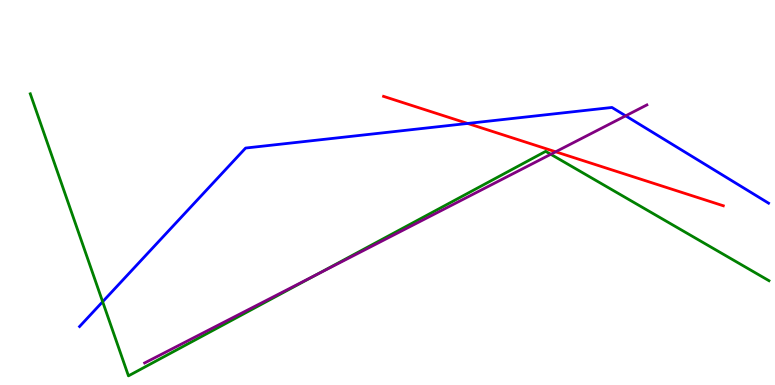[{'lines': ['blue', 'red'], 'intersections': [{'x': 6.03, 'y': 6.79}]}, {'lines': ['green', 'red'], 'intersections': []}, {'lines': ['purple', 'red'], 'intersections': [{'x': 7.17, 'y': 6.06}]}, {'lines': ['blue', 'green'], 'intersections': [{'x': 1.32, 'y': 2.16}]}, {'lines': ['blue', 'purple'], 'intersections': [{'x': 8.07, 'y': 6.99}]}, {'lines': ['green', 'purple'], 'intersections': [{'x': 4.09, 'y': 2.87}, {'x': 7.11, 'y': 5.99}]}]